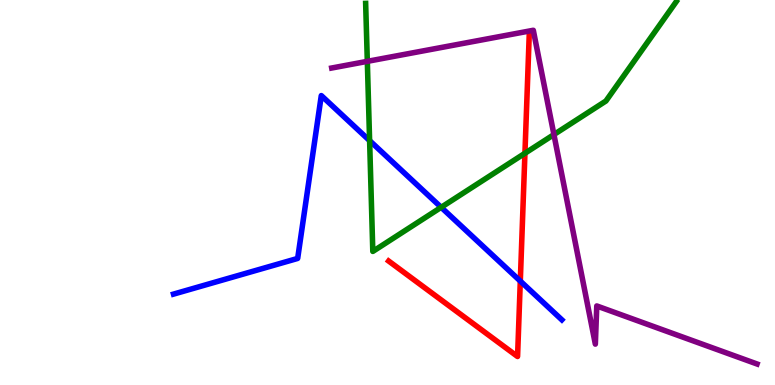[{'lines': ['blue', 'red'], 'intersections': [{'x': 6.71, 'y': 2.7}]}, {'lines': ['green', 'red'], 'intersections': [{'x': 6.77, 'y': 6.02}]}, {'lines': ['purple', 'red'], 'intersections': []}, {'lines': ['blue', 'green'], 'intersections': [{'x': 4.77, 'y': 6.35}, {'x': 5.69, 'y': 4.62}]}, {'lines': ['blue', 'purple'], 'intersections': []}, {'lines': ['green', 'purple'], 'intersections': [{'x': 4.74, 'y': 8.41}, {'x': 7.15, 'y': 6.5}]}]